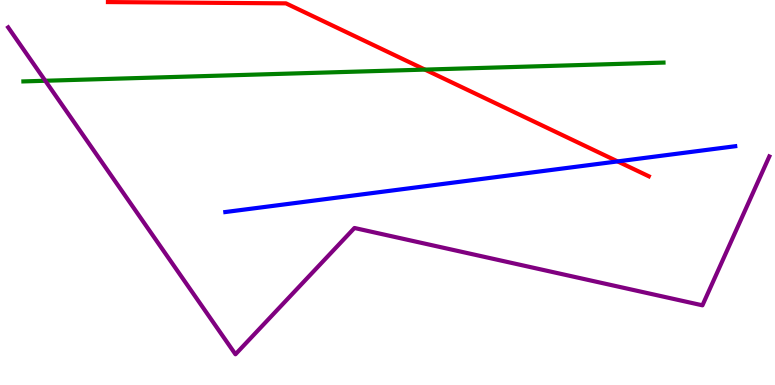[{'lines': ['blue', 'red'], 'intersections': [{'x': 7.97, 'y': 5.81}]}, {'lines': ['green', 'red'], 'intersections': [{'x': 5.48, 'y': 8.19}]}, {'lines': ['purple', 'red'], 'intersections': []}, {'lines': ['blue', 'green'], 'intersections': []}, {'lines': ['blue', 'purple'], 'intersections': []}, {'lines': ['green', 'purple'], 'intersections': [{'x': 0.584, 'y': 7.9}]}]